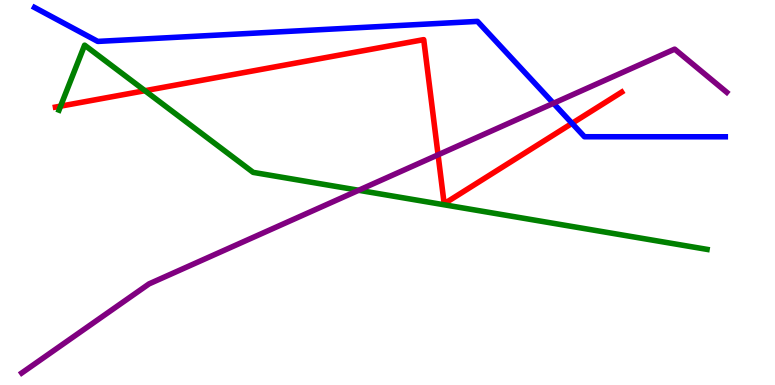[{'lines': ['blue', 'red'], 'intersections': [{'x': 7.38, 'y': 6.8}]}, {'lines': ['green', 'red'], 'intersections': [{'x': 0.782, 'y': 7.24}, {'x': 1.87, 'y': 7.64}]}, {'lines': ['purple', 'red'], 'intersections': [{'x': 5.65, 'y': 5.98}]}, {'lines': ['blue', 'green'], 'intersections': []}, {'lines': ['blue', 'purple'], 'intersections': [{'x': 7.14, 'y': 7.32}]}, {'lines': ['green', 'purple'], 'intersections': [{'x': 4.63, 'y': 5.06}]}]